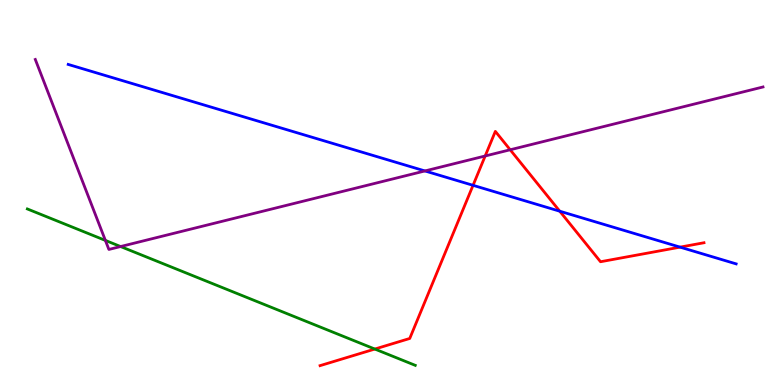[{'lines': ['blue', 'red'], 'intersections': [{'x': 6.1, 'y': 5.19}, {'x': 7.22, 'y': 4.51}, {'x': 8.78, 'y': 3.58}]}, {'lines': ['green', 'red'], 'intersections': [{'x': 4.84, 'y': 0.934}]}, {'lines': ['purple', 'red'], 'intersections': [{'x': 6.26, 'y': 5.95}, {'x': 6.58, 'y': 6.11}]}, {'lines': ['blue', 'green'], 'intersections': []}, {'lines': ['blue', 'purple'], 'intersections': [{'x': 5.48, 'y': 5.56}]}, {'lines': ['green', 'purple'], 'intersections': [{'x': 1.36, 'y': 3.76}, {'x': 1.56, 'y': 3.6}]}]